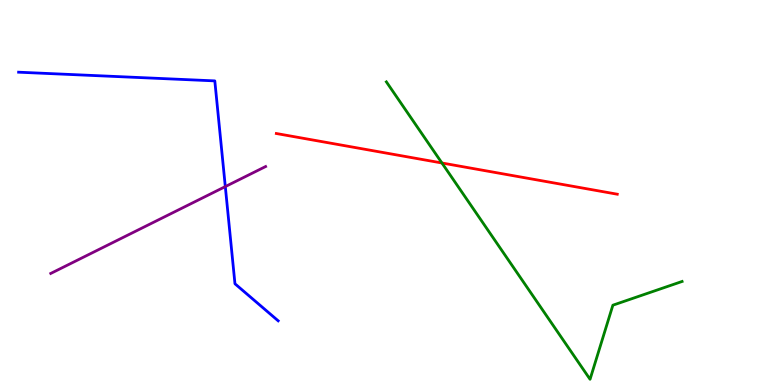[{'lines': ['blue', 'red'], 'intersections': []}, {'lines': ['green', 'red'], 'intersections': [{'x': 5.7, 'y': 5.77}]}, {'lines': ['purple', 'red'], 'intersections': []}, {'lines': ['blue', 'green'], 'intersections': []}, {'lines': ['blue', 'purple'], 'intersections': [{'x': 2.91, 'y': 5.15}]}, {'lines': ['green', 'purple'], 'intersections': []}]